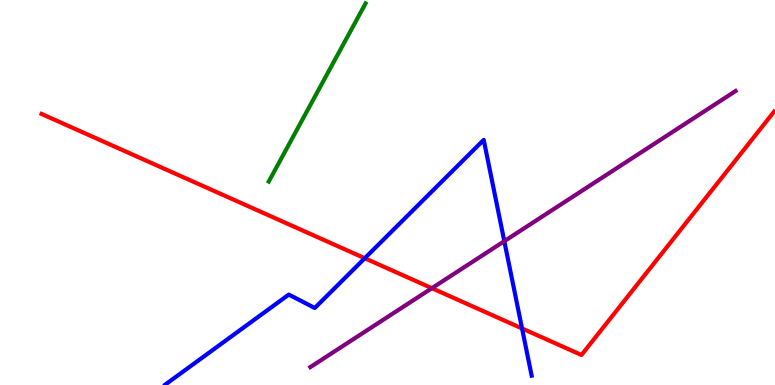[{'lines': ['blue', 'red'], 'intersections': [{'x': 4.71, 'y': 3.29}, {'x': 6.74, 'y': 1.47}]}, {'lines': ['green', 'red'], 'intersections': []}, {'lines': ['purple', 'red'], 'intersections': [{'x': 5.57, 'y': 2.51}]}, {'lines': ['blue', 'green'], 'intersections': []}, {'lines': ['blue', 'purple'], 'intersections': [{'x': 6.51, 'y': 3.74}]}, {'lines': ['green', 'purple'], 'intersections': []}]